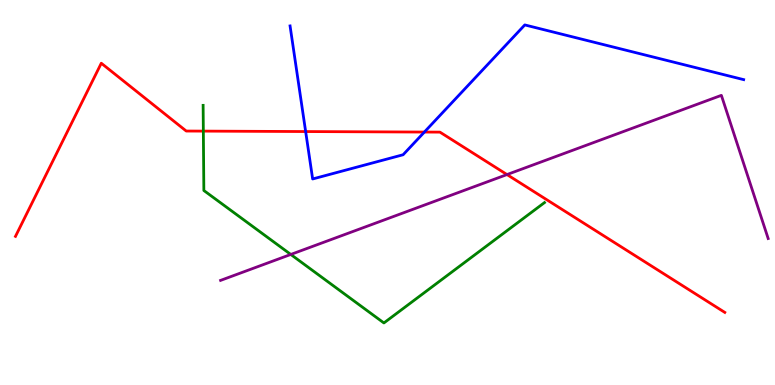[{'lines': ['blue', 'red'], 'intersections': [{'x': 3.94, 'y': 6.58}, {'x': 5.48, 'y': 6.57}]}, {'lines': ['green', 'red'], 'intersections': [{'x': 2.62, 'y': 6.59}]}, {'lines': ['purple', 'red'], 'intersections': [{'x': 6.54, 'y': 5.47}]}, {'lines': ['blue', 'green'], 'intersections': []}, {'lines': ['blue', 'purple'], 'intersections': []}, {'lines': ['green', 'purple'], 'intersections': [{'x': 3.75, 'y': 3.39}]}]